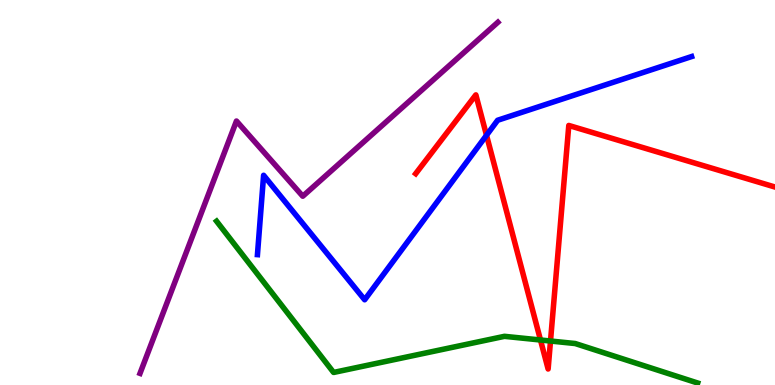[{'lines': ['blue', 'red'], 'intersections': [{'x': 6.28, 'y': 6.49}]}, {'lines': ['green', 'red'], 'intersections': [{'x': 6.97, 'y': 1.17}, {'x': 7.1, 'y': 1.14}]}, {'lines': ['purple', 'red'], 'intersections': []}, {'lines': ['blue', 'green'], 'intersections': []}, {'lines': ['blue', 'purple'], 'intersections': []}, {'lines': ['green', 'purple'], 'intersections': []}]